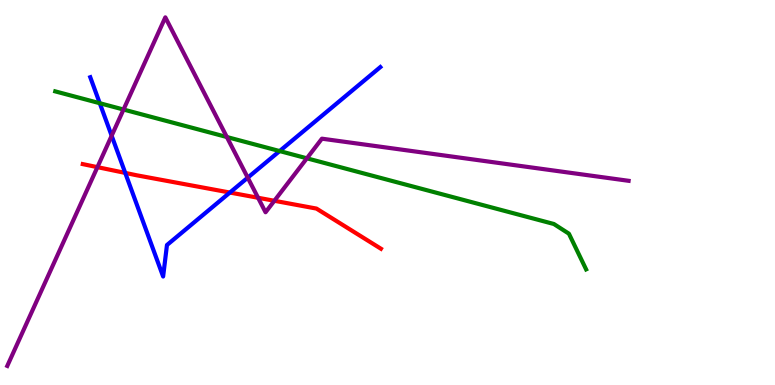[{'lines': ['blue', 'red'], 'intersections': [{'x': 1.62, 'y': 5.51}, {'x': 2.97, 'y': 5.0}]}, {'lines': ['green', 'red'], 'intersections': []}, {'lines': ['purple', 'red'], 'intersections': [{'x': 1.26, 'y': 5.66}, {'x': 3.33, 'y': 4.86}, {'x': 3.54, 'y': 4.78}]}, {'lines': ['blue', 'green'], 'intersections': [{'x': 1.29, 'y': 7.32}, {'x': 3.61, 'y': 6.08}]}, {'lines': ['blue', 'purple'], 'intersections': [{'x': 1.44, 'y': 6.47}, {'x': 3.2, 'y': 5.39}]}, {'lines': ['green', 'purple'], 'intersections': [{'x': 1.59, 'y': 7.15}, {'x': 2.93, 'y': 6.44}, {'x': 3.96, 'y': 5.89}]}]